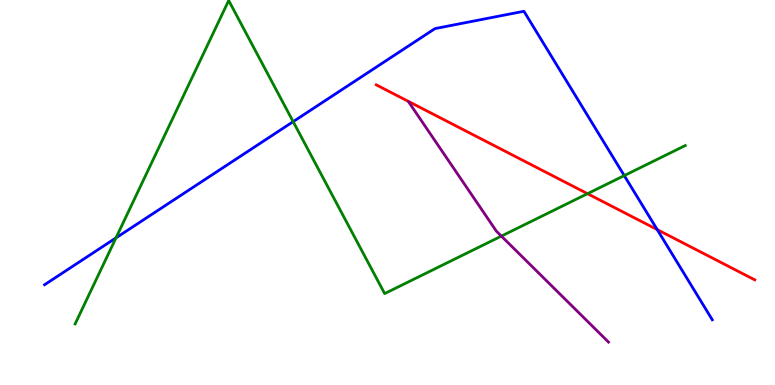[{'lines': ['blue', 'red'], 'intersections': [{'x': 8.48, 'y': 4.04}]}, {'lines': ['green', 'red'], 'intersections': [{'x': 7.58, 'y': 4.97}]}, {'lines': ['purple', 'red'], 'intersections': []}, {'lines': ['blue', 'green'], 'intersections': [{'x': 1.5, 'y': 3.82}, {'x': 3.78, 'y': 6.84}, {'x': 8.05, 'y': 5.44}]}, {'lines': ['blue', 'purple'], 'intersections': []}, {'lines': ['green', 'purple'], 'intersections': [{'x': 6.47, 'y': 3.87}]}]